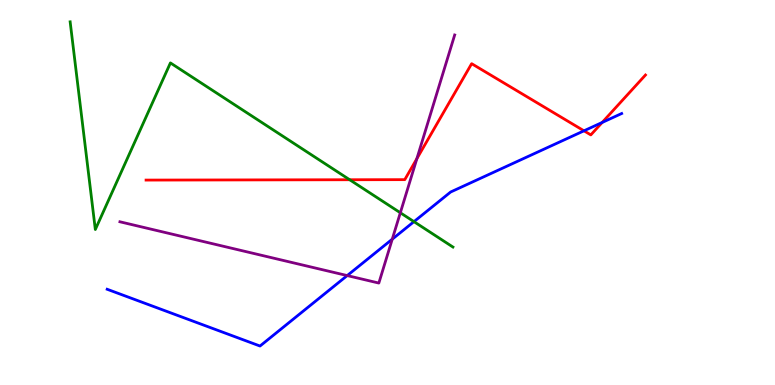[{'lines': ['blue', 'red'], 'intersections': [{'x': 7.54, 'y': 6.6}, {'x': 7.77, 'y': 6.82}]}, {'lines': ['green', 'red'], 'intersections': [{'x': 4.51, 'y': 5.33}]}, {'lines': ['purple', 'red'], 'intersections': [{'x': 5.38, 'y': 5.88}]}, {'lines': ['blue', 'green'], 'intersections': [{'x': 5.34, 'y': 4.24}]}, {'lines': ['blue', 'purple'], 'intersections': [{'x': 4.48, 'y': 2.84}, {'x': 5.06, 'y': 3.79}]}, {'lines': ['green', 'purple'], 'intersections': [{'x': 5.17, 'y': 4.47}]}]